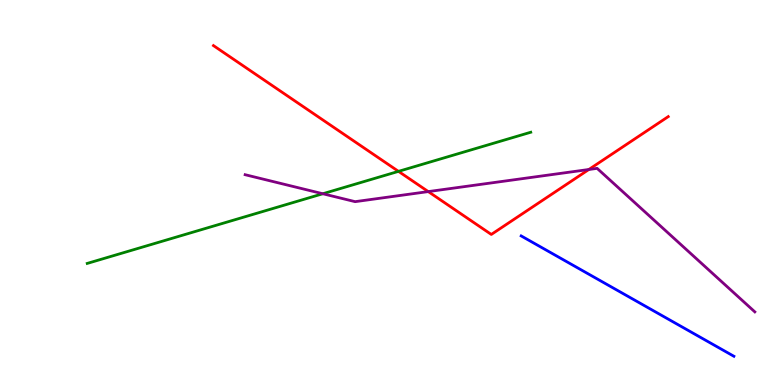[{'lines': ['blue', 'red'], 'intersections': []}, {'lines': ['green', 'red'], 'intersections': [{'x': 5.14, 'y': 5.55}]}, {'lines': ['purple', 'red'], 'intersections': [{'x': 5.53, 'y': 5.02}, {'x': 7.6, 'y': 5.6}]}, {'lines': ['blue', 'green'], 'intersections': []}, {'lines': ['blue', 'purple'], 'intersections': []}, {'lines': ['green', 'purple'], 'intersections': [{'x': 4.17, 'y': 4.97}]}]